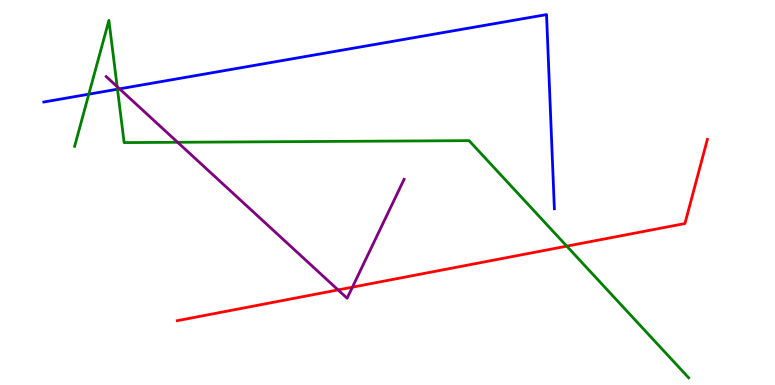[{'lines': ['blue', 'red'], 'intersections': []}, {'lines': ['green', 'red'], 'intersections': [{'x': 7.31, 'y': 3.61}]}, {'lines': ['purple', 'red'], 'intersections': [{'x': 4.36, 'y': 2.47}, {'x': 4.55, 'y': 2.54}]}, {'lines': ['blue', 'green'], 'intersections': [{'x': 1.15, 'y': 7.55}, {'x': 1.52, 'y': 7.68}]}, {'lines': ['blue', 'purple'], 'intersections': [{'x': 1.54, 'y': 7.69}]}, {'lines': ['green', 'purple'], 'intersections': [{'x': 1.51, 'y': 7.75}, {'x': 2.29, 'y': 6.3}]}]